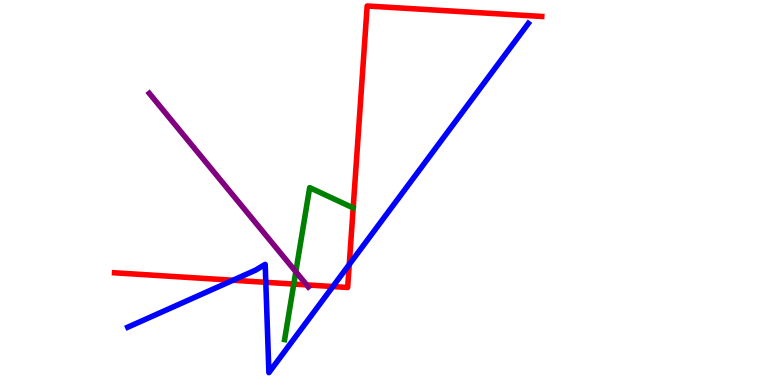[{'lines': ['blue', 'red'], 'intersections': [{'x': 3.01, 'y': 2.72}, {'x': 3.43, 'y': 2.67}, {'x': 4.29, 'y': 2.56}, {'x': 4.51, 'y': 3.13}]}, {'lines': ['green', 'red'], 'intersections': [{'x': 3.79, 'y': 2.62}]}, {'lines': ['purple', 'red'], 'intersections': [{'x': 3.96, 'y': 2.6}]}, {'lines': ['blue', 'green'], 'intersections': []}, {'lines': ['blue', 'purple'], 'intersections': []}, {'lines': ['green', 'purple'], 'intersections': [{'x': 3.82, 'y': 2.94}]}]